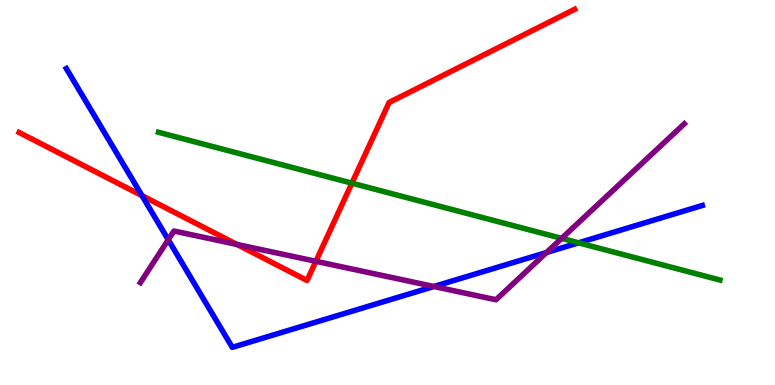[{'lines': ['blue', 'red'], 'intersections': [{'x': 1.83, 'y': 4.92}]}, {'lines': ['green', 'red'], 'intersections': [{'x': 4.54, 'y': 5.24}]}, {'lines': ['purple', 'red'], 'intersections': [{'x': 3.06, 'y': 3.65}, {'x': 4.08, 'y': 3.21}]}, {'lines': ['blue', 'green'], 'intersections': [{'x': 7.47, 'y': 3.69}]}, {'lines': ['blue', 'purple'], 'intersections': [{'x': 2.17, 'y': 3.77}, {'x': 5.6, 'y': 2.56}, {'x': 7.05, 'y': 3.44}]}, {'lines': ['green', 'purple'], 'intersections': [{'x': 7.25, 'y': 3.81}]}]